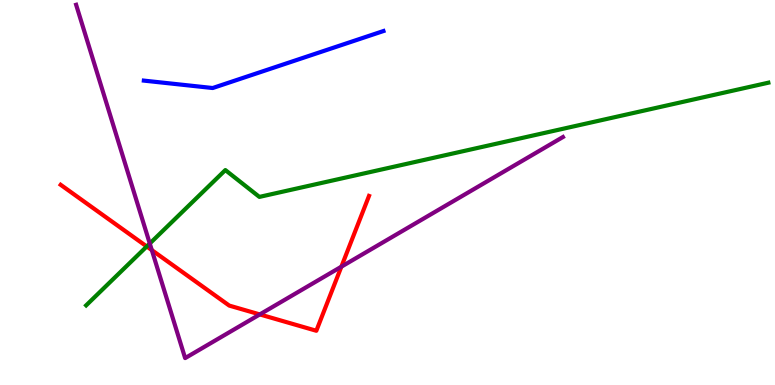[{'lines': ['blue', 'red'], 'intersections': []}, {'lines': ['green', 'red'], 'intersections': [{'x': 1.89, 'y': 3.6}]}, {'lines': ['purple', 'red'], 'intersections': [{'x': 1.96, 'y': 3.5}, {'x': 3.35, 'y': 1.83}, {'x': 4.4, 'y': 3.07}]}, {'lines': ['blue', 'green'], 'intersections': []}, {'lines': ['blue', 'purple'], 'intersections': []}, {'lines': ['green', 'purple'], 'intersections': [{'x': 1.93, 'y': 3.67}]}]